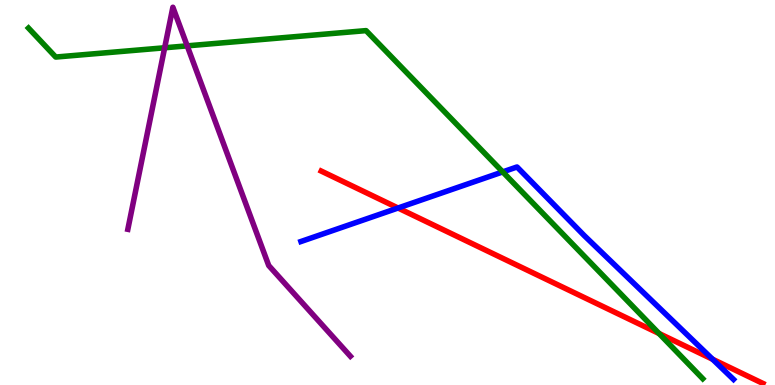[{'lines': ['blue', 'red'], 'intersections': [{'x': 5.14, 'y': 4.6}, {'x': 9.19, 'y': 0.669}]}, {'lines': ['green', 'red'], 'intersections': [{'x': 8.5, 'y': 1.34}]}, {'lines': ['purple', 'red'], 'intersections': []}, {'lines': ['blue', 'green'], 'intersections': [{'x': 6.49, 'y': 5.54}]}, {'lines': ['blue', 'purple'], 'intersections': []}, {'lines': ['green', 'purple'], 'intersections': [{'x': 2.12, 'y': 8.76}, {'x': 2.42, 'y': 8.81}]}]